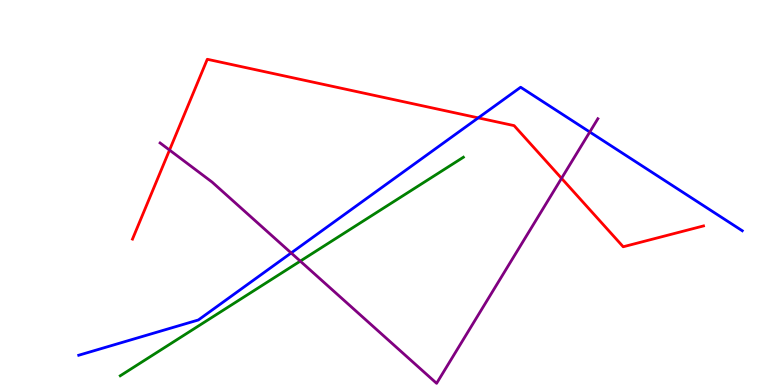[{'lines': ['blue', 'red'], 'intersections': [{'x': 6.17, 'y': 6.94}]}, {'lines': ['green', 'red'], 'intersections': []}, {'lines': ['purple', 'red'], 'intersections': [{'x': 2.19, 'y': 6.1}, {'x': 7.25, 'y': 5.37}]}, {'lines': ['blue', 'green'], 'intersections': []}, {'lines': ['blue', 'purple'], 'intersections': [{'x': 3.76, 'y': 3.43}, {'x': 7.61, 'y': 6.57}]}, {'lines': ['green', 'purple'], 'intersections': [{'x': 3.87, 'y': 3.22}]}]